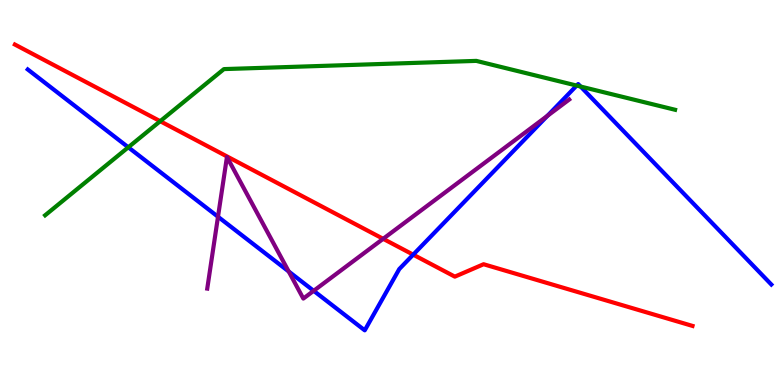[{'lines': ['blue', 'red'], 'intersections': [{'x': 5.33, 'y': 3.39}]}, {'lines': ['green', 'red'], 'intersections': [{'x': 2.07, 'y': 6.85}]}, {'lines': ['purple', 'red'], 'intersections': [{'x': 4.94, 'y': 3.8}]}, {'lines': ['blue', 'green'], 'intersections': [{'x': 1.66, 'y': 6.17}, {'x': 7.44, 'y': 7.78}, {'x': 7.49, 'y': 7.75}]}, {'lines': ['blue', 'purple'], 'intersections': [{'x': 2.81, 'y': 4.37}, {'x': 3.73, 'y': 2.95}, {'x': 4.05, 'y': 2.45}, {'x': 7.06, 'y': 6.99}]}, {'lines': ['green', 'purple'], 'intersections': []}]